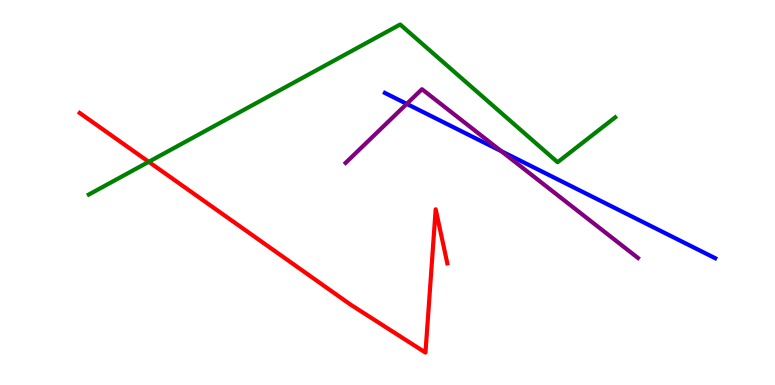[{'lines': ['blue', 'red'], 'intersections': []}, {'lines': ['green', 'red'], 'intersections': [{'x': 1.92, 'y': 5.8}]}, {'lines': ['purple', 'red'], 'intersections': []}, {'lines': ['blue', 'green'], 'intersections': []}, {'lines': ['blue', 'purple'], 'intersections': [{'x': 5.25, 'y': 7.3}, {'x': 6.47, 'y': 6.07}]}, {'lines': ['green', 'purple'], 'intersections': []}]